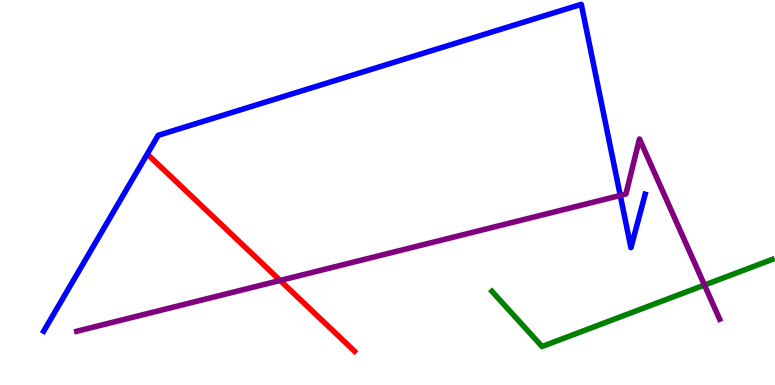[{'lines': ['blue', 'red'], 'intersections': []}, {'lines': ['green', 'red'], 'intersections': []}, {'lines': ['purple', 'red'], 'intersections': [{'x': 3.61, 'y': 2.72}]}, {'lines': ['blue', 'green'], 'intersections': []}, {'lines': ['blue', 'purple'], 'intersections': [{'x': 8.0, 'y': 4.92}]}, {'lines': ['green', 'purple'], 'intersections': [{'x': 9.09, 'y': 2.6}]}]